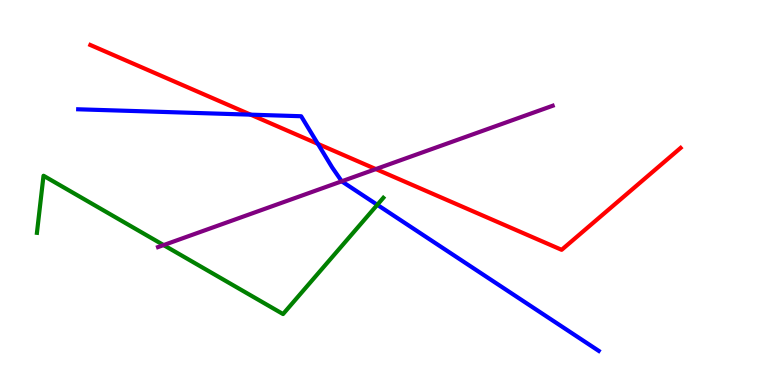[{'lines': ['blue', 'red'], 'intersections': [{'x': 3.23, 'y': 7.02}, {'x': 4.1, 'y': 6.26}]}, {'lines': ['green', 'red'], 'intersections': []}, {'lines': ['purple', 'red'], 'intersections': [{'x': 4.85, 'y': 5.61}]}, {'lines': ['blue', 'green'], 'intersections': [{'x': 4.87, 'y': 4.68}]}, {'lines': ['blue', 'purple'], 'intersections': [{'x': 4.41, 'y': 5.29}]}, {'lines': ['green', 'purple'], 'intersections': [{'x': 2.11, 'y': 3.63}]}]